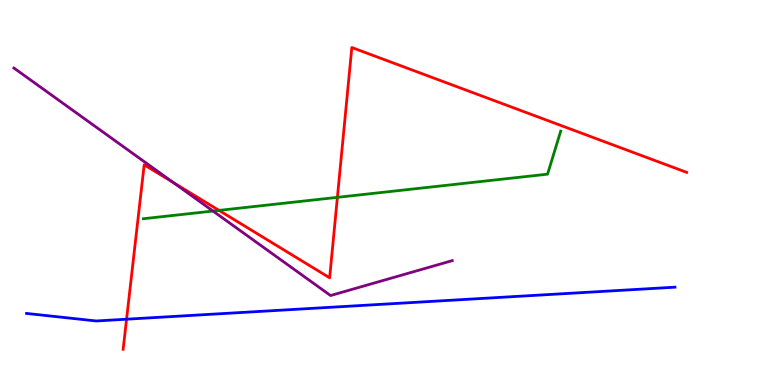[{'lines': ['blue', 'red'], 'intersections': [{'x': 1.63, 'y': 1.71}]}, {'lines': ['green', 'red'], 'intersections': [{'x': 2.83, 'y': 4.54}, {'x': 4.35, 'y': 4.87}]}, {'lines': ['purple', 'red'], 'intersections': [{'x': 2.24, 'y': 5.26}]}, {'lines': ['blue', 'green'], 'intersections': []}, {'lines': ['blue', 'purple'], 'intersections': []}, {'lines': ['green', 'purple'], 'intersections': [{'x': 2.75, 'y': 4.52}]}]